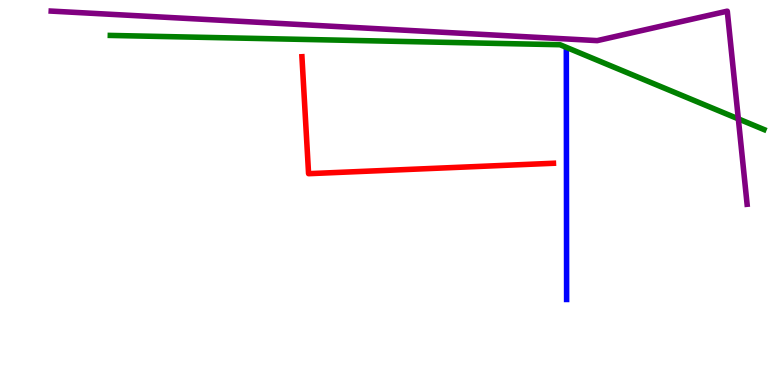[{'lines': ['blue', 'red'], 'intersections': []}, {'lines': ['green', 'red'], 'intersections': []}, {'lines': ['purple', 'red'], 'intersections': []}, {'lines': ['blue', 'green'], 'intersections': []}, {'lines': ['blue', 'purple'], 'intersections': []}, {'lines': ['green', 'purple'], 'intersections': [{'x': 9.53, 'y': 6.91}]}]